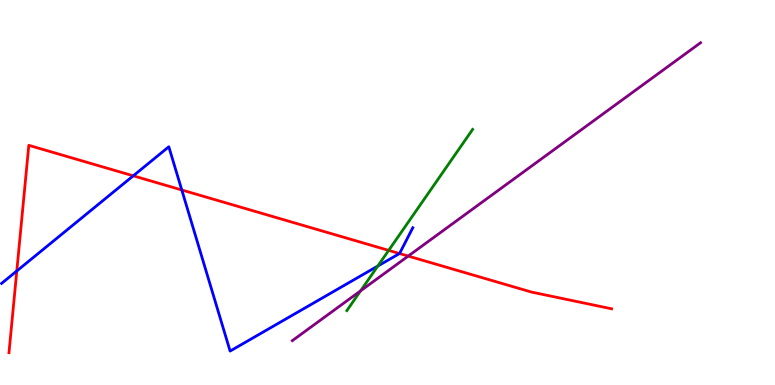[{'lines': ['blue', 'red'], 'intersections': [{'x': 0.217, 'y': 2.96}, {'x': 1.72, 'y': 5.43}, {'x': 2.35, 'y': 5.07}, {'x': 5.16, 'y': 3.41}]}, {'lines': ['green', 'red'], 'intersections': [{'x': 5.02, 'y': 3.5}]}, {'lines': ['purple', 'red'], 'intersections': [{'x': 5.27, 'y': 3.35}]}, {'lines': ['blue', 'green'], 'intersections': [{'x': 4.87, 'y': 3.09}]}, {'lines': ['blue', 'purple'], 'intersections': []}, {'lines': ['green', 'purple'], 'intersections': [{'x': 4.65, 'y': 2.45}]}]